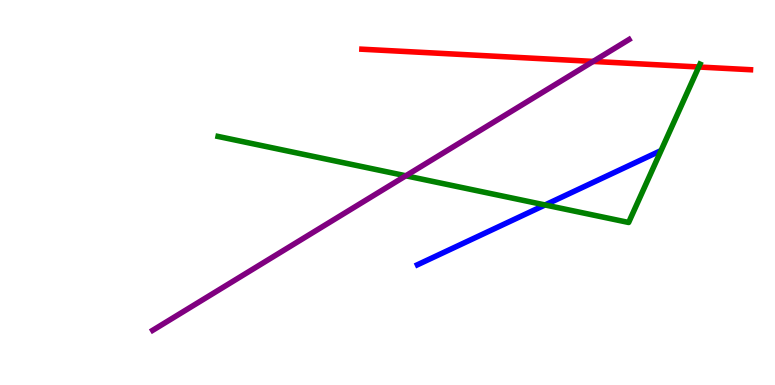[{'lines': ['blue', 'red'], 'intersections': []}, {'lines': ['green', 'red'], 'intersections': [{'x': 9.02, 'y': 8.26}]}, {'lines': ['purple', 'red'], 'intersections': [{'x': 7.65, 'y': 8.4}]}, {'lines': ['blue', 'green'], 'intersections': [{'x': 7.03, 'y': 4.68}]}, {'lines': ['blue', 'purple'], 'intersections': []}, {'lines': ['green', 'purple'], 'intersections': [{'x': 5.24, 'y': 5.43}]}]